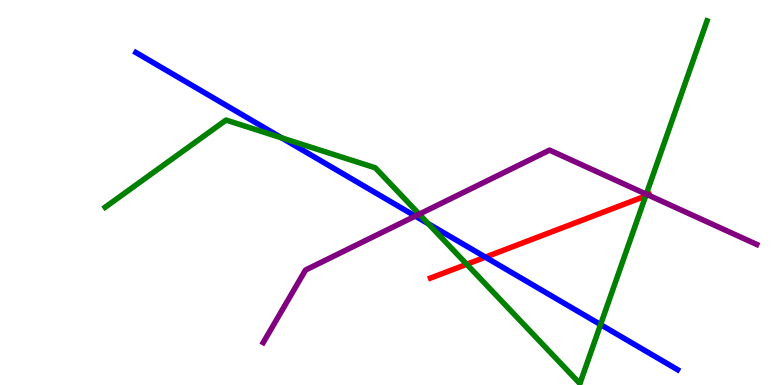[{'lines': ['blue', 'red'], 'intersections': [{'x': 6.26, 'y': 3.32}]}, {'lines': ['green', 'red'], 'intersections': [{'x': 6.02, 'y': 3.14}, {'x': 8.33, 'y': 4.91}]}, {'lines': ['purple', 'red'], 'intersections': [{'x': 8.36, 'y': 4.93}]}, {'lines': ['blue', 'green'], 'intersections': [{'x': 3.63, 'y': 6.42}, {'x': 5.53, 'y': 4.19}, {'x': 7.75, 'y': 1.57}]}, {'lines': ['blue', 'purple'], 'intersections': [{'x': 5.36, 'y': 4.39}]}, {'lines': ['green', 'purple'], 'intersections': [{'x': 5.41, 'y': 4.44}, {'x': 8.34, 'y': 4.96}]}]